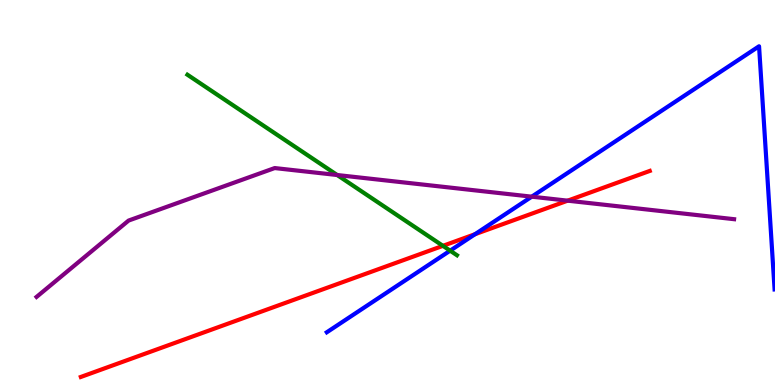[{'lines': ['blue', 'red'], 'intersections': [{'x': 6.13, 'y': 3.92}]}, {'lines': ['green', 'red'], 'intersections': [{'x': 5.72, 'y': 3.61}]}, {'lines': ['purple', 'red'], 'intersections': [{'x': 7.32, 'y': 4.79}]}, {'lines': ['blue', 'green'], 'intersections': [{'x': 5.81, 'y': 3.49}]}, {'lines': ['blue', 'purple'], 'intersections': [{'x': 6.86, 'y': 4.89}]}, {'lines': ['green', 'purple'], 'intersections': [{'x': 4.35, 'y': 5.45}]}]